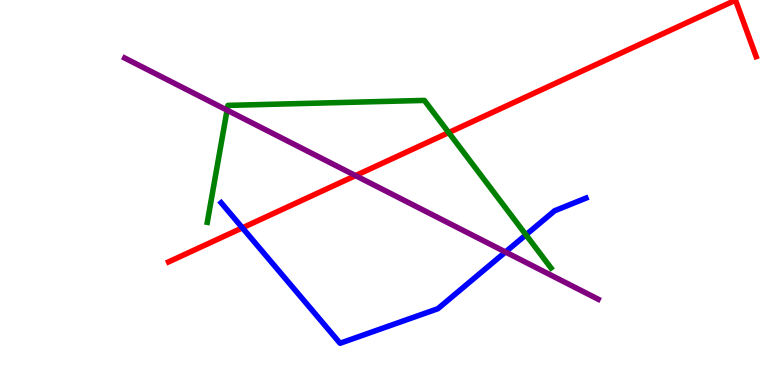[{'lines': ['blue', 'red'], 'intersections': [{'x': 3.13, 'y': 4.08}]}, {'lines': ['green', 'red'], 'intersections': [{'x': 5.79, 'y': 6.56}]}, {'lines': ['purple', 'red'], 'intersections': [{'x': 4.59, 'y': 5.44}]}, {'lines': ['blue', 'green'], 'intersections': [{'x': 6.79, 'y': 3.9}]}, {'lines': ['blue', 'purple'], 'intersections': [{'x': 6.52, 'y': 3.45}]}, {'lines': ['green', 'purple'], 'intersections': [{'x': 2.93, 'y': 7.14}]}]